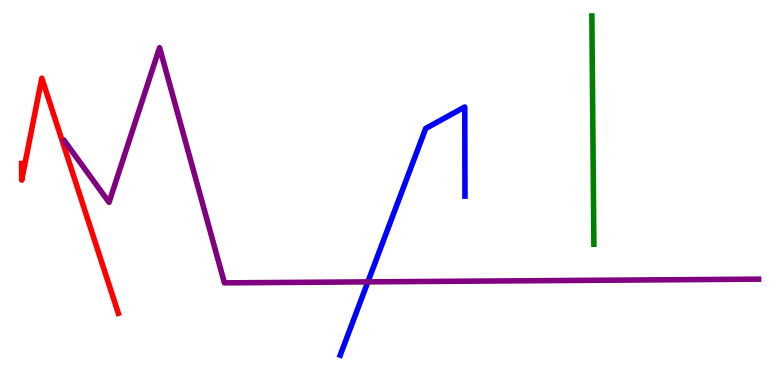[{'lines': ['blue', 'red'], 'intersections': []}, {'lines': ['green', 'red'], 'intersections': []}, {'lines': ['purple', 'red'], 'intersections': []}, {'lines': ['blue', 'green'], 'intersections': []}, {'lines': ['blue', 'purple'], 'intersections': [{'x': 4.75, 'y': 2.68}]}, {'lines': ['green', 'purple'], 'intersections': []}]